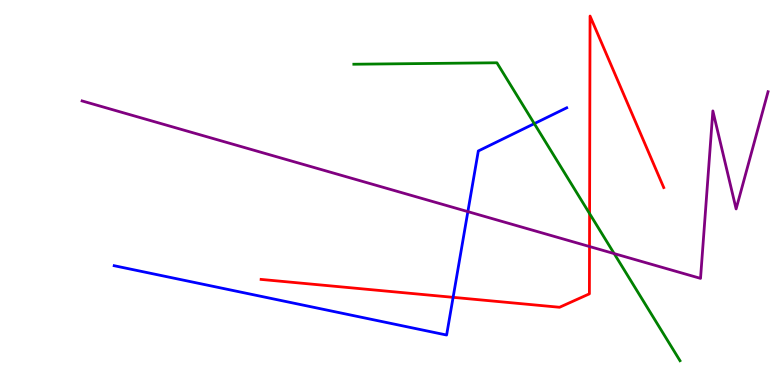[{'lines': ['blue', 'red'], 'intersections': [{'x': 5.85, 'y': 2.28}]}, {'lines': ['green', 'red'], 'intersections': [{'x': 7.61, 'y': 4.45}]}, {'lines': ['purple', 'red'], 'intersections': [{'x': 7.61, 'y': 3.6}]}, {'lines': ['blue', 'green'], 'intersections': [{'x': 6.89, 'y': 6.79}]}, {'lines': ['blue', 'purple'], 'intersections': [{'x': 6.04, 'y': 4.5}]}, {'lines': ['green', 'purple'], 'intersections': [{'x': 7.92, 'y': 3.41}]}]